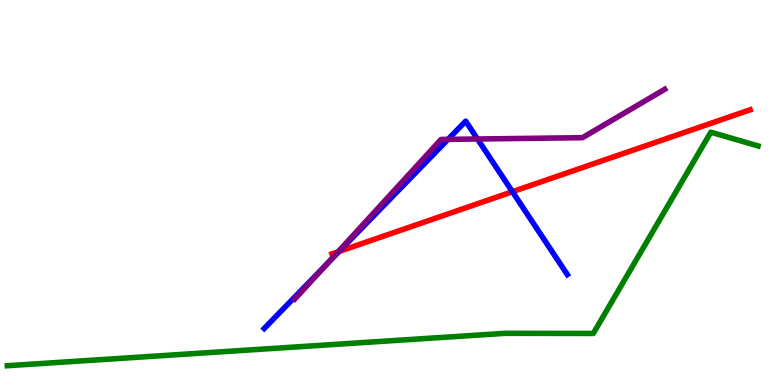[{'lines': ['blue', 'red'], 'intersections': [{'x': 4.38, 'y': 3.47}, {'x': 6.61, 'y': 5.02}]}, {'lines': ['green', 'red'], 'intersections': []}, {'lines': ['purple', 'red'], 'intersections': [{'x': 4.36, 'y': 3.46}]}, {'lines': ['blue', 'green'], 'intersections': []}, {'lines': ['blue', 'purple'], 'intersections': [{'x': 4.22, 'y': 3.15}, {'x': 5.78, 'y': 6.38}, {'x': 6.16, 'y': 6.39}]}, {'lines': ['green', 'purple'], 'intersections': []}]